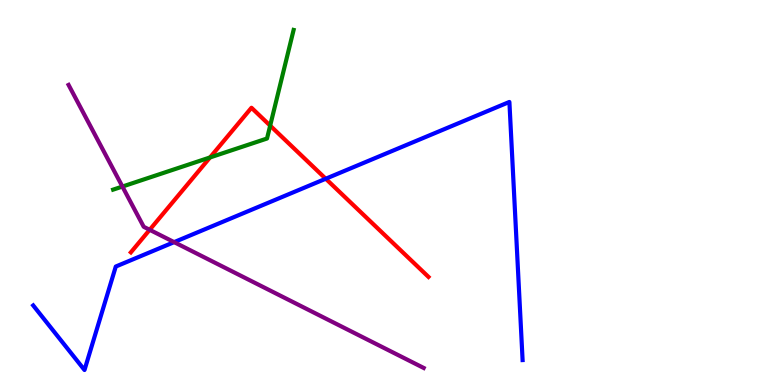[{'lines': ['blue', 'red'], 'intersections': [{'x': 4.2, 'y': 5.36}]}, {'lines': ['green', 'red'], 'intersections': [{'x': 2.71, 'y': 5.91}, {'x': 3.49, 'y': 6.74}]}, {'lines': ['purple', 'red'], 'intersections': [{'x': 1.93, 'y': 4.03}]}, {'lines': ['blue', 'green'], 'intersections': []}, {'lines': ['blue', 'purple'], 'intersections': [{'x': 2.25, 'y': 3.71}]}, {'lines': ['green', 'purple'], 'intersections': [{'x': 1.58, 'y': 5.15}]}]